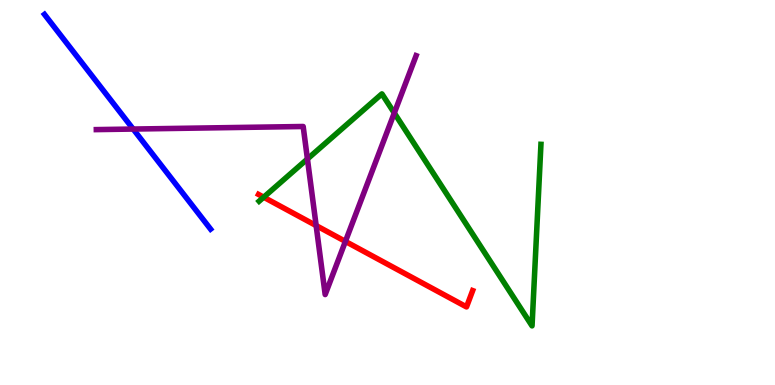[{'lines': ['blue', 'red'], 'intersections': []}, {'lines': ['green', 'red'], 'intersections': [{'x': 3.4, 'y': 4.88}]}, {'lines': ['purple', 'red'], 'intersections': [{'x': 4.08, 'y': 4.14}, {'x': 4.46, 'y': 3.73}]}, {'lines': ['blue', 'green'], 'intersections': []}, {'lines': ['blue', 'purple'], 'intersections': [{'x': 1.72, 'y': 6.65}]}, {'lines': ['green', 'purple'], 'intersections': [{'x': 3.97, 'y': 5.87}, {'x': 5.09, 'y': 7.06}]}]